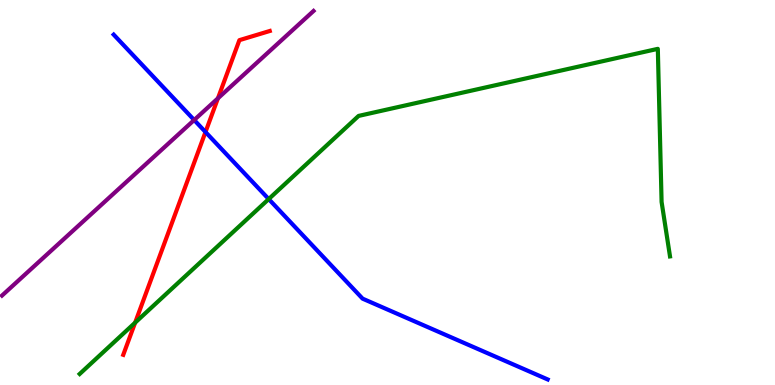[{'lines': ['blue', 'red'], 'intersections': [{'x': 2.65, 'y': 6.57}]}, {'lines': ['green', 'red'], 'intersections': [{'x': 1.74, 'y': 1.62}]}, {'lines': ['purple', 'red'], 'intersections': [{'x': 2.81, 'y': 7.45}]}, {'lines': ['blue', 'green'], 'intersections': [{'x': 3.47, 'y': 4.83}]}, {'lines': ['blue', 'purple'], 'intersections': [{'x': 2.51, 'y': 6.88}]}, {'lines': ['green', 'purple'], 'intersections': []}]